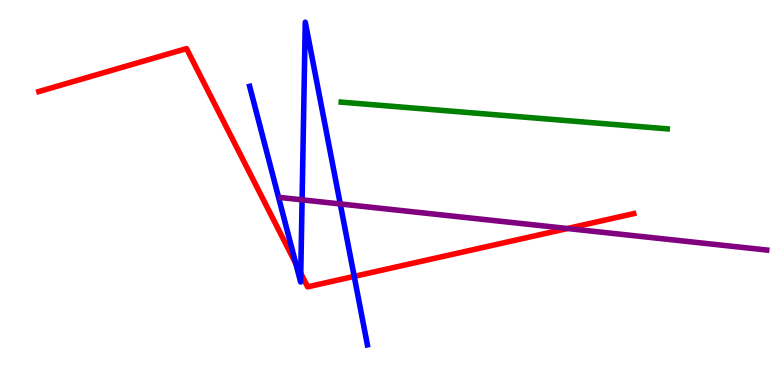[{'lines': ['blue', 'red'], 'intersections': [{'x': 3.82, 'y': 3.15}, {'x': 3.88, 'y': 2.9}, {'x': 4.57, 'y': 2.82}]}, {'lines': ['green', 'red'], 'intersections': []}, {'lines': ['purple', 'red'], 'intersections': [{'x': 7.32, 'y': 4.06}]}, {'lines': ['blue', 'green'], 'intersections': []}, {'lines': ['blue', 'purple'], 'intersections': [{'x': 3.9, 'y': 4.81}, {'x': 4.39, 'y': 4.7}]}, {'lines': ['green', 'purple'], 'intersections': []}]